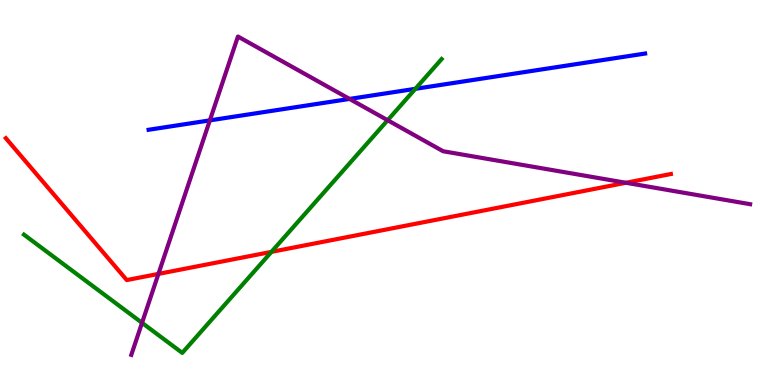[{'lines': ['blue', 'red'], 'intersections': []}, {'lines': ['green', 'red'], 'intersections': [{'x': 3.5, 'y': 3.46}]}, {'lines': ['purple', 'red'], 'intersections': [{'x': 2.04, 'y': 2.89}, {'x': 8.08, 'y': 5.25}]}, {'lines': ['blue', 'green'], 'intersections': [{'x': 5.36, 'y': 7.69}]}, {'lines': ['blue', 'purple'], 'intersections': [{'x': 2.71, 'y': 6.87}, {'x': 4.51, 'y': 7.43}]}, {'lines': ['green', 'purple'], 'intersections': [{'x': 1.83, 'y': 1.61}, {'x': 5.0, 'y': 6.88}]}]